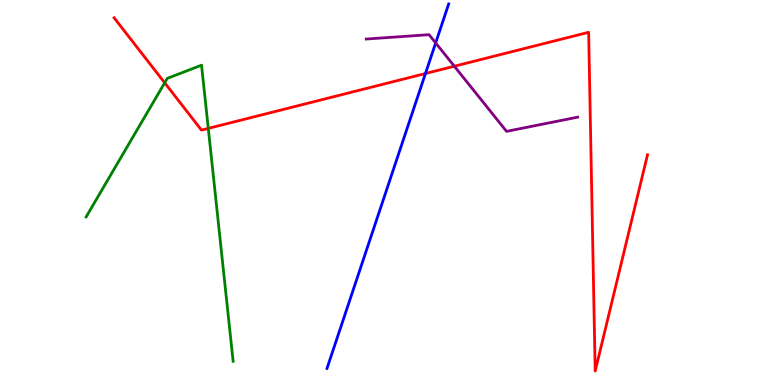[{'lines': ['blue', 'red'], 'intersections': [{'x': 5.49, 'y': 8.09}]}, {'lines': ['green', 'red'], 'intersections': [{'x': 2.12, 'y': 7.85}, {'x': 2.69, 'y': 6.67}]}, {'lines': ['purple', 'red'], 'intersections': [{'x': 5.86, 'y': 8.28}]}, {'lines': ['blue', 'green'], 'intersections': []}, {'lines': ['blue', 'purple'], 'intersections': [{'x': 5.62, 'y': 8.88}]}, {'lines': ['green', 'purple'], 'intersections': []}]